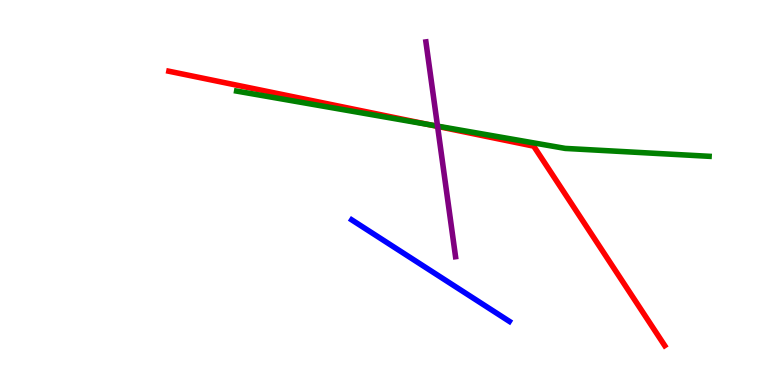[{'lines': ['blue', 'red'], 'intersections': []}, {'lines': ['green', 'red'], 'intersections': [{'x': 5.53, 'y': 6.76}]}, {'lines': ['purple', 'red'], 'intersections': [{'x': 5.65, 'y': 6.72}]}, {'lines': ['blue', 'green'], 'intersections': []}, {'lines': ['blue', 'purple'], 'intersections': []}, {'lines': ['green', 'purple'], 'intersections': [{'x': 5.65, 'y': 6.72}]}]